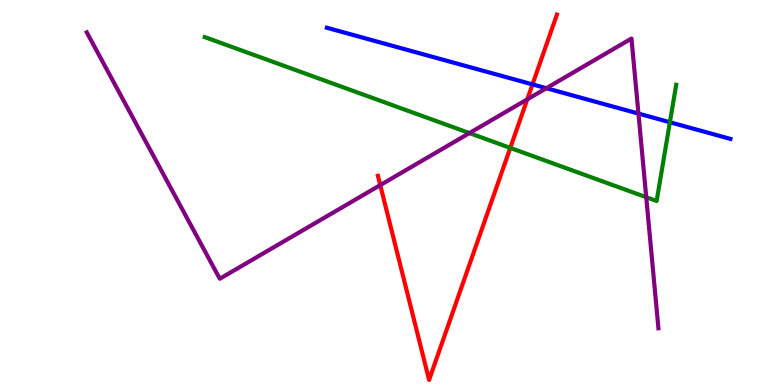[{'lines': ['blue', 'red'], 'intersections': [{'x': 6.87, 'y': 7.81}]}, {'lines': ['green', 'red'], 'intersections': [{'x': 6.58, 'y': 6.16}]}, {'lines': ['purple', 'red'], 'intersections': [{'x': 4.91, 'y': 5.19}, {'x': 6.8, 'y': 7.42}]}, {'lines': ['blue', 'green'], 'intersections': [{'x': 8.64, 'y': 6.83}]}, {'lines': ['blue', 'purple'], 'intersections': [{'x': 7.05, 'y': 7.71}, {'x': 8.24, 'y': 7.05}]}, {'lines': ['green', 'purple'], 'intersections': [{'x': 6.06, 'y': 6.54}, {'x': 8.34, 'y': 4.88}]}]